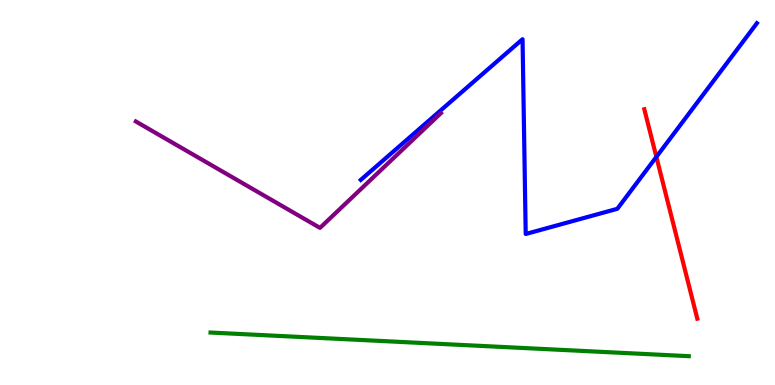[{'lines': ['blue', 'red'], 'intersections': [{'x': 8.47, 'y': 5.92}]}, {'lines': ['green', 'red'], 'intersections': []}, {'lines': ['purple', 'red'], 'intersections': []}, {'lines': ['blue', 'green'], 'intersections': []}, {'lines': ['blue', 'purple'], 'intersections': []}, {'lines': ['green', 'purple'], 'intersections': []}]